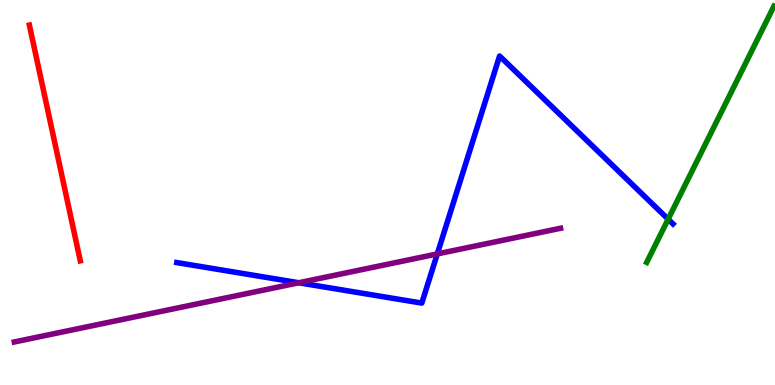[{'lines': ['blue', 'red'], 'intersections': []}, {'lines': ['green', 'red'], 'intersections': []}, {'lines': ['purple', 'red'], 'intersections': []}, {'lines': ['blue', 'green'], 'intersections': [{'x': 8.62, 'y': 4.31}]}, {'lines': ['blue', 'purple'], 'intersections': [{'x': 3.86, 'y': 2.66}, {'x': 5.64, 'y': 3.4}]}, {'lines': ['green', 'purple'], 'intersections': []}]